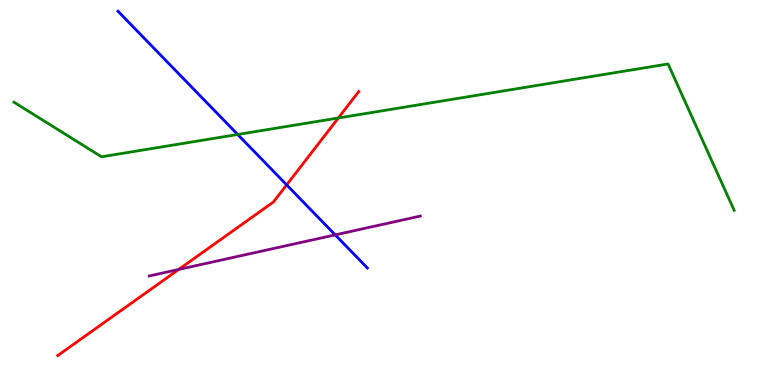[{'lines': ['blue', 'red'], 'intersections': [{'x': 3.7, 'y': 5.2}]}, {'lines': ['green', 'red'], 'intersections': [{'x': 4.37, 'y': 6.94}]}, {'lines': ['purple', 'red'], 'intersections': [{'x': 2.31, 'y': 3.0}]}, {'lines': ['blue', 'green'], 'intersections': [{'x': 3.07, 'y': 6.51}]}, {'lines': ['blue', 'purple'], 'intersections': [{'x': 4.33, 'y': 3.9}]}, {'lines': ['green', 'purple'], 'intersections': []}]